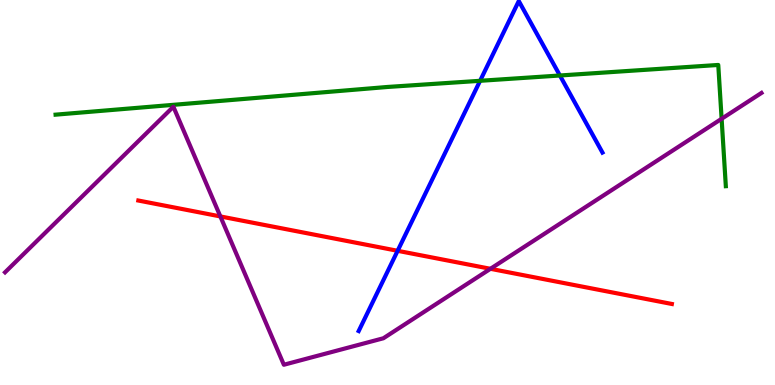[{'lines': ['blue', 'red'], 'intersections': [{'x': 5.13, 'y': 3.49}]}, {'lines': ['green', 'red'], 'intersections': []}, {'lines': ['purple', 'red'], 'intersections': [{'x': 2.84, 'y': 4.38}, {'x': 6.33, 'y': 3.02}]}, {'lines': ['blue', 'green'], 'intersections': [{'x': 6.19, 'y': 7.9}, {'x': 7.22, 'y': 8.04}]}, {'lines': ['blue', 'purple'], 'intersections': []}, {'lines': ['green', 'purple'], 'intersections': [{'x': 9.31, 'y': 6.91}]}]